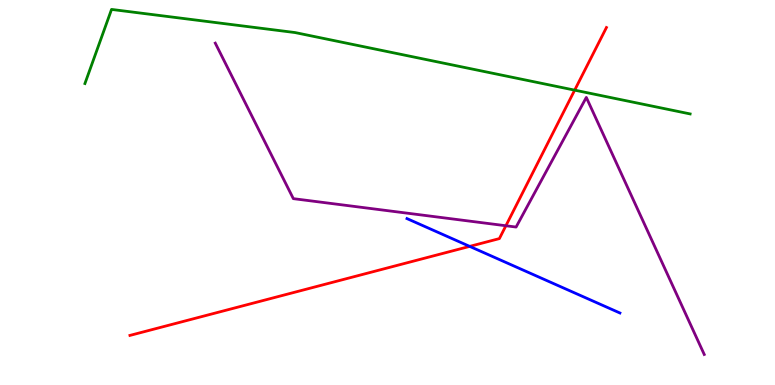[{'lines': ['blue', 'red'], 'intersections': [{'x': 6.06, 'y': 3.6}]}, {'lines': ['green', 'red'], 'intersections': [{'x': 7.42, 'y': 7.66}]}, {'lines': ['purple', 'red'], 'intersections': [{'x': 6.53, 'y': 4.14}]}, {'lines': ['blue', 'green'], 'intersections': []}, {'lines': ['blue', 'purple'], 'intersections': []}, {'lines': ['green', 'purple'], 'intersections': []}]